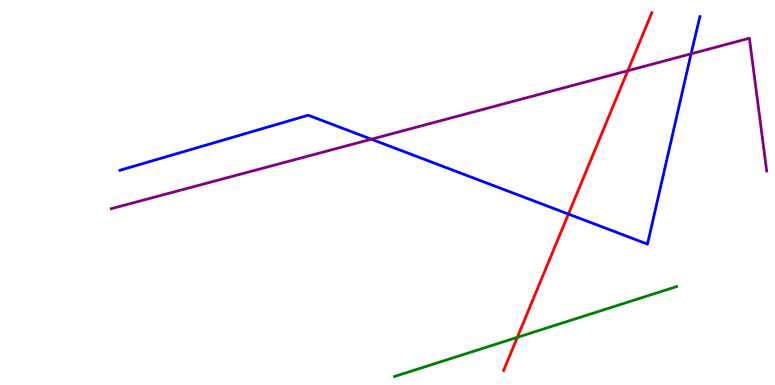[{'lines': ['blue', 'red'], 'intersections': [{'x': 7.33, 'y': 4.44}]}, {'lines': ['green', 'red'], 'intersections': [{'x': 6.68, 'y': 1.24}]}, {'lines': ['purple', 'red'], 'intersections': [{'x': 8.1, 'y': 8.16}]}, {'lines': ['blue', 'green'], 'intersections': []}, {'lines': ['blue', 'purple'], 'intersections': [{'x': 4.79, 'y': 6.38}, {'x': 8.92, 'y': 8.6}]}, {'lines': ['green', 'purple'], 'intersections': []}]